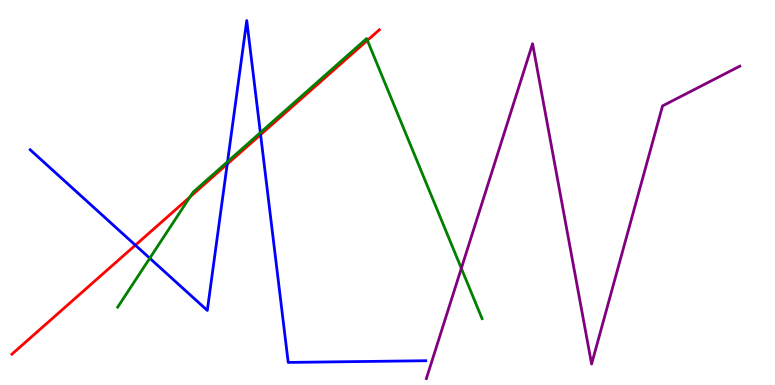[{'lines': ['blue', 'red'], 'intersections': [{'x': 1.75, 'y': 3.63}, {'x': 2.93, 'y': 5.74}, {'x': 3.36, 'y': 6.5}]}, {'lines': ['green', 'red'], 'intersections': [{'x': 2.45, 'y': 4.88}, {'x': 4.74, 'y': 8.95}]}, {'lines': ['purple', 'red'], 'intersections': []}, {'lines': ['blue', 'green'], 'intersections': [{'x': 1.93, 'y': 3.29}, {'x': 2.94, 'y': 5.8}, {'x': 3.36, 'y': 6.55}]}, {'lines': ['blue', 'purple'], 'intersections': []}, {'lines': ['green', 'purple'], 'intersections': [{'x': 5.95, 'y': 3.03}]}]